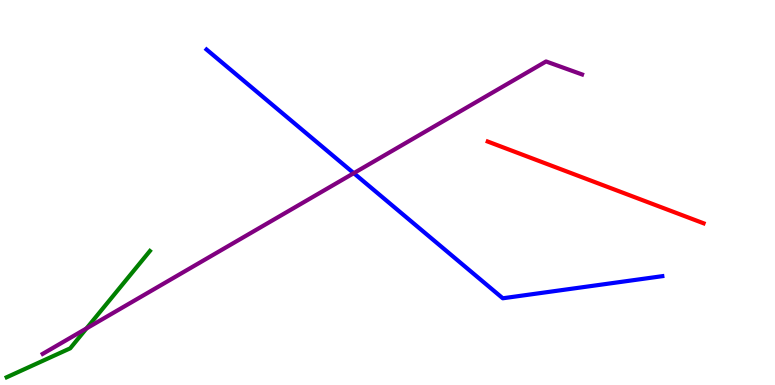[{'lines': ['blue', 'red'], 'intersections': []}, {'lines': ['green', 'red'], 'intersections': []}, {'lines': ['purple', 'red'], 'intersections': []}, {'lines': ['blue', 'green'], 'intersections': []}, {'lines': ['blue', 'purple'], 'intersections': [{'x': 4.56, 'y': 5.5}]}, {'lines': ['green', 'purple'], 'intersections': [{'x': 1.12, 'y': 1.47}]}]